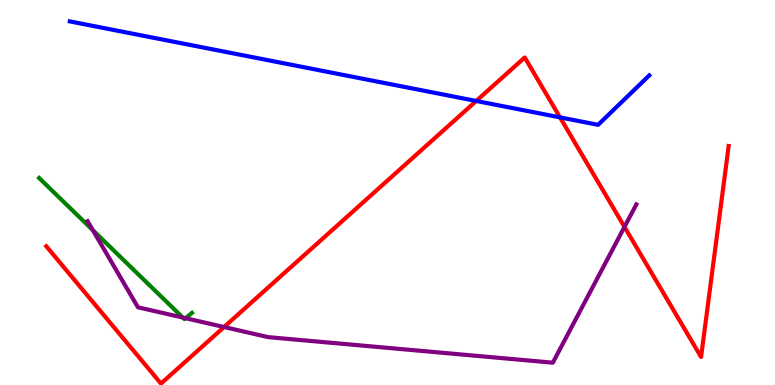[{'lines': ['blue', 'red'], 'intersections': [{'x': 6.14, 'y': 7.38}, {'x': 7.23, 'y': 6.95}]}, {'lines': ['green', 'red'], 'intersections': []}, {'lines': ['purple', 'red'], 'intersections': [{'x': 2.89, 'y': 1.51}, {'x': 8.06, 'y': 4.11}]}, {'lines': ['blue', 'green'], 'intersections': []}, {'lines': ['blue', 'purple'], 'intersections': []}, {'lines': ['green', 'purple'], 'intersections': [{'x': 1.2, 'y': 4.02}, {'x': 2.36, 'y': 1.75}, {'x': 2.39, 'y': 1.74}]}]